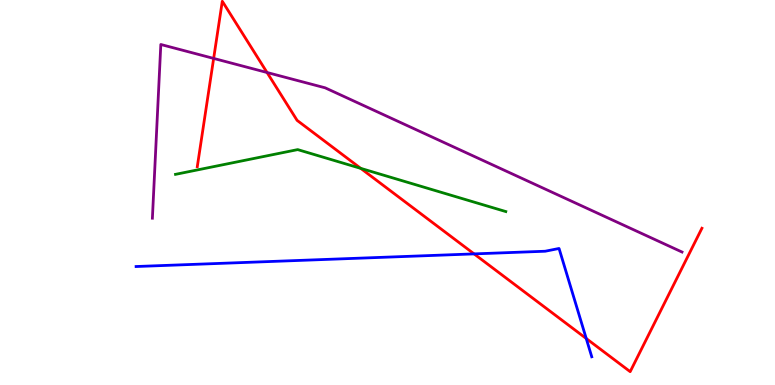[{'lines': ['blue', 'red'], 'intersections': [{'x': 6.12, 'y': 3.41}, {'x': 7.56, 'y': 1.21}]}, {'lines': ['green', 'red'], 'intersections': [{'x': 4.65, 'y': 5.63}]}, {'lines': ['purple', 'red'], 'intersections': [{'x': 2.76, 'y': 8.48}, {'x': 3.45, 'y': 8.12}]}, {'lines': ['blue', 'green'], 'intersections': []}, {'lines': ['blue', 'purple'], 'intersections': []}, {'lines': ['green', 'purple'], 'intersections': []}]